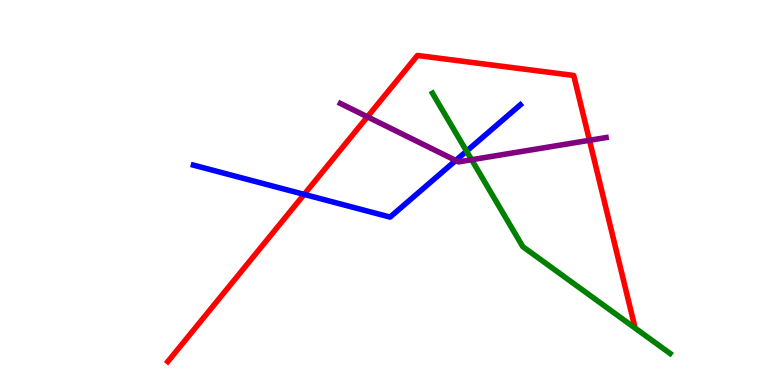[{'lines': ['blue', 'red'], 'intersections': [{'x': 3.92, 'y': 4.95}]}, {'lines': ['green', 'red'], 'intersections': []}, {'lines': ['purple', 'red'], 'intersections': [{'x': 4.74, 'y': 6.97}, {'x': 7.61, 'y': 6.36}]}, {'lines': ['blue', 'green'], 'intersections': [{'x': 6.02, 'y': 6.07}]}, {'lines': ['blue', 'purple'], 'intersections': [{'x': 5.88, 'y': 5.83}]}, {'lines': ['green', 'purple'], 'intersections': [{'x': 6.09, 'y': 5.85}]}]